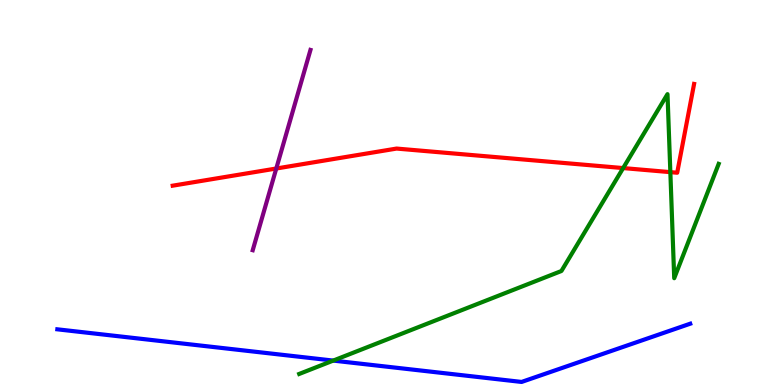[{'lines': ['blue', 'red'], 'intersections': []}, {'lines': ['green', 'red'], 'intersections': [{'x': 8.04, 'y': 5.63}, {'x': 8.65, 'y': 5.53}]}, {'lines': ['purple', 'red'], 'intersections': [{'x': 3.56, 'y': 5.62}]}, {'lines': ['blue', 'green'], 'intersections': [{'x': 4.3, 'y': 0.634}]}, {'lines': ['blue', 'purple'], 'intersections': []}, {'lines': ['green', 'purple'], 'intersections': []}]